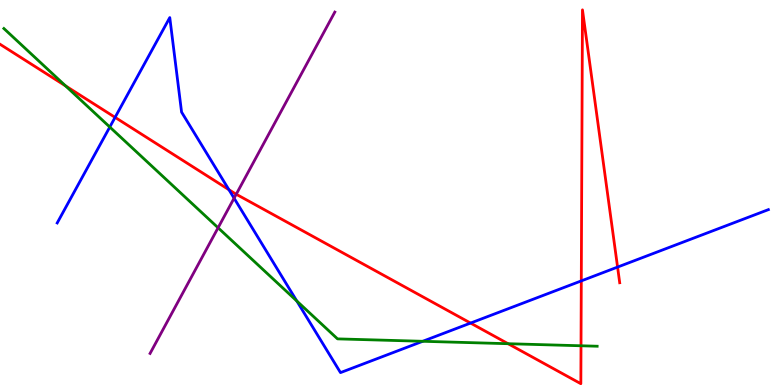[{'lines': ['blue', 'red'], 'intersections': [{'x': 1.48, 'y': 6.95}, {'x': 2.95, 'y': 5.07}, {'x': 6.07, 'y': 1.61}, {'x': 7.5, 'y': 2.7}, {'x': 7.97, 'y': 3.06}]}, {'lines': ['green', 'red'], 'intersections': [{'x': 0.846, 'y': 7.77}, {'x': 6.56, 'y': 1.07}, {'x': 7.5, 'y': 1.02}]}, {'lines': ['purple', 'red'], 'intersections': [{'x': 3.05, 'y': 4.95}]}, {'lines': ['blue', 'green'], 'intersections': [{'x': 1.42, 'y': 6.7}, {'x': 3.83, 'y': 2.18}, {'x': 5.45, 'y': 1.14}]}, {'lines': ['blue', 'purple'], 'intersections': [{'x': 3.02, 'y': 4.85}]}, {'lines': ['green', 'purple'], 'intersections': [{'x': 2.81, 'y': 4.08}]}]